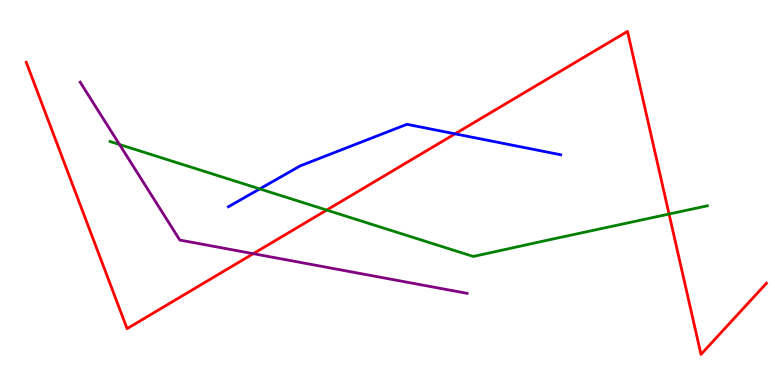[{'lines': ['blue', 'red'], 'intersections': [{'x': 5.87, 'y': 6.52}]}, {'lines': ['green', 'red'], 'intersections': [{'x': 4.22, 'y': 4.54}, {'x': 8.63, 'y': 4.44}]}, {'lines': ['purple', 'red'], 'intersections': [{'x': 3.27, 'y': 3.41}]}, {'lines': ['blue', 'green'], 'intersections': [{'x': 3.35, 'y': 5.09}]}, {'lines': ['blue', 'purple'], 'intersections': []}, {'lines': ['green', 'purple'], 'intersections': [{'x': 1.54, 'y': 6.25}]}]